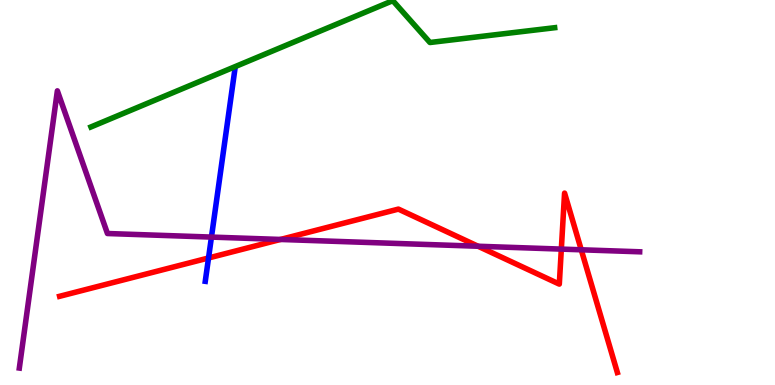[{'lines': ['blue', 'red'], 'intersections': [{'x': 2.69, 'y': 3.3}]}, {'lines': ['green', 'red'], 'intersections': []}, {'lines': ['purple', 'red'], 'intersections': [{'x': 3.62, 'y': 3.78}, {'x': 6.17, 'y': 3.6}, {'x': 7.24, 'y': 3.53}, {'x': 7.5, 'y': 3.51}]}, {'lines': ['blue', 'green'], 'intersections': []}, {'lines': ['blue', 'purple'], 'intersections': [{'x': 2.73, 'y': 3.84}]}, {'lines': ['green', 'purple'], 'intersections': []}]